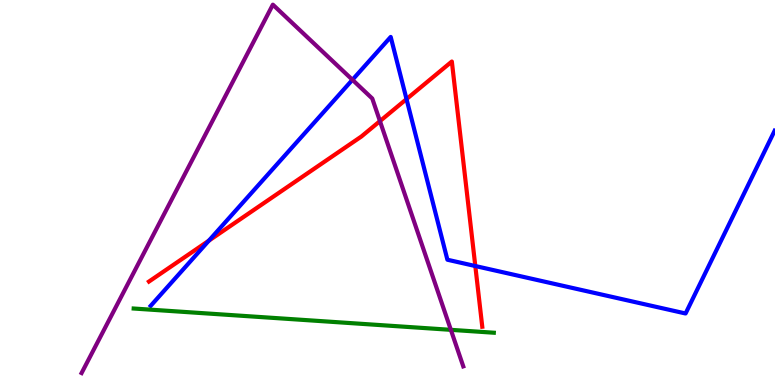[{'lines': ['blue', 'red'], 'intersections': [{'x': 2.7, 'y': 3.75}, {'x': 5.25, 'y': 7.43}, {'x': 6.13, 'y': 3.09}]}, {'lines': ['green', 'red'], 'intersections': []}, {'lines': ['purple', 'red'], 'intersections': [{'x': 4.9, 'y': 6.85}]}, {'lines': ['blue', 'green'], 'intersections': []}, {'lines': ['blue', 'purple'], 'intersections': [{'x': 4.55, 'y': 7.93}]}, {'lines': ['green', 'purple'], 'intersections': [{'x': 5.82, 'y': 1.43}]}]